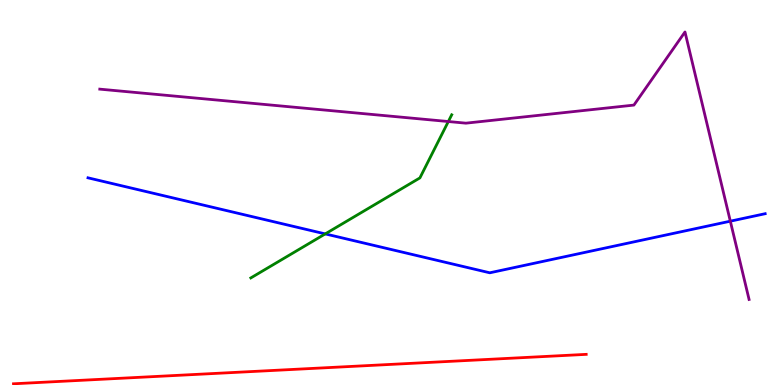[{'lines': ['blue', 'red'], 'intersections': []}, {'lines': ['green', 'red'], 'intersections': []}, {'lines': ['purple', 'red'], 'intersections': []}, {'lines': ['blue', 'green'], 'intersections': [{'x': 4.2, 'y': 3.92}]}, {'lines': ['blue', 'purple'], 'intersections': [{'x': 9.42, 'y': 4.25}]}, {'lines': ['green', 'purple'], 'intersections': [{'x': 5.78, 'y': 6.84}]}]